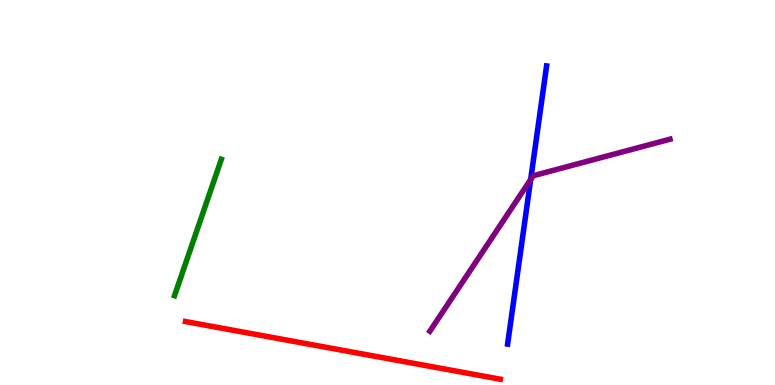[{'lines': ['blue', 'red'], 'intersections': []}, {'lines': ['green', 'red'], 'intersections': []}, {'lines': ['purple', 'red'], 'intersections': []}, {'lines': ['blue', 'green'], 'intersections': []}, {'lines': ['blue', 'purple'], 'intersections': [{'x': 6.85, 'y': 5.34}]}, {'lines': ['green', 'purple'], 'intersections': []}]